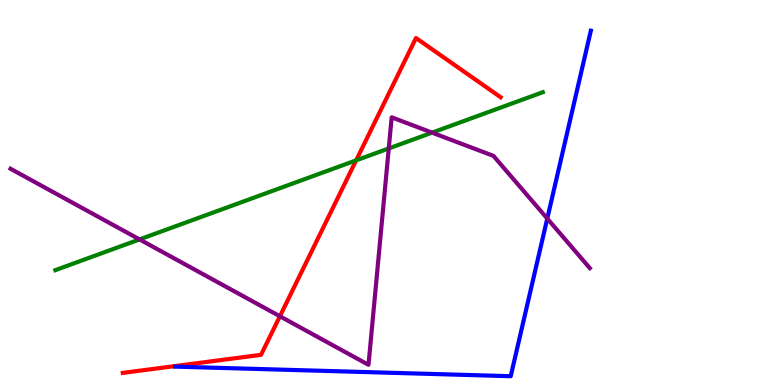[{'lines': ['blue', 'red'], 'intersections': []}, {'lines': ['green', 'red'], 'intersections': [{'x': 4.6, 'y': 5.84}]}, {'lines': ['purple', 'red'], 'intersections': [{'x': 3.61, 'y': 1.79}]}, {'lines': ['blue', 'green'], 'intersections': []}, {'lines': ['blue', 'purple'], 'intersections': [{'x': 7.06, 'y': 4.32}]}, {'lines': ['green', 'purple'], 'intersections': [{'x': 1.8, 'y': 3.78}, {'x': 5.02, 'y': 6.14}, {'x': 5.58, 'y': 6.55}]}]